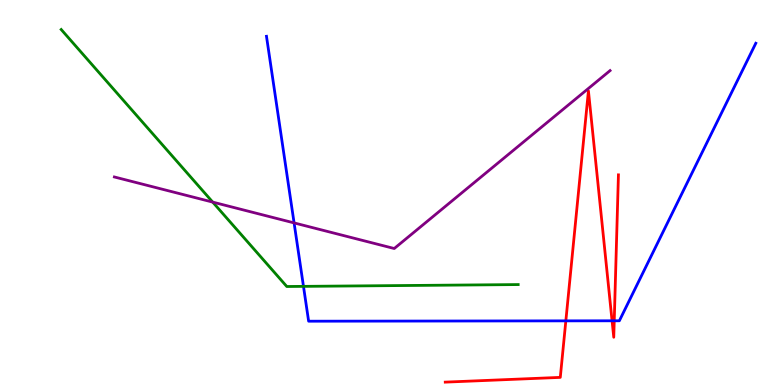[{'lines': ['blue', 'red'], 'intersections': [{'x': 7.3, 'y': 1.67}, {'x': 7.9, 'y': 1.67}, {'x': 7.93, 'y': 1.67}]}, {'lines': ['green', 'red'], 'intersections': []}, {'lines': ['purple', 'red'], 'intersections': []}, {'lines': ['blue', 'green'], 'intersections': [{'x': 3.92, 'y': 2.56}]}, {'lines': ['blue', 'purple'], 'intersections': [{'x': 3.79, 'y': 4.21}]}, {'lines': ['green', 'purple'], 'intersections': [{'x': 2.74, 'y': 4.75}]}]